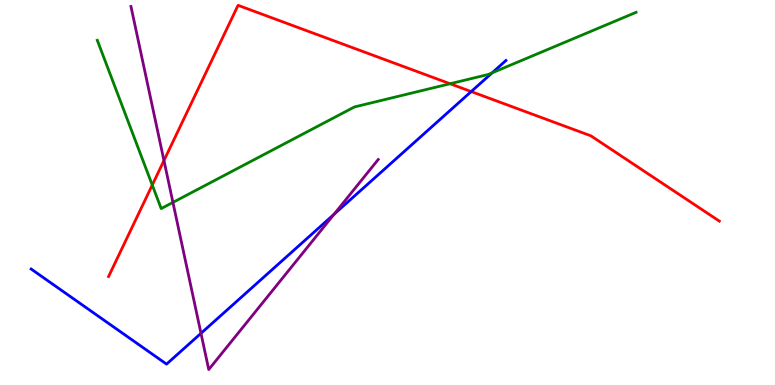[{'lines': ['blue', 'red'], 'intersections': [{'x': 6.08, 'y': 7.62}]}, {'lines': ['green', 'red'], 'intersections': [{'x': 1.96, 'y': 5.19}, {'x': 5.81, 'y': 7.82}]}, {'lines': ['purple', 'red'], 'intersections': [{'x': 2.12, 'y': 5.83}]}, {'lines': ['blue', 'green'], 'intersections': [{'x': 6.35, 'y': 8.11}]}, {'lines': ['blue', 'purple'], 'intersections': [{'x': 2.59, 'y': 1.34}, {'x': 4.31, 'y': 4.43}]}, {'lines': ['green', 'purple'], 'intersections': [{'x': 2.23, 'y': 4.74}]}]